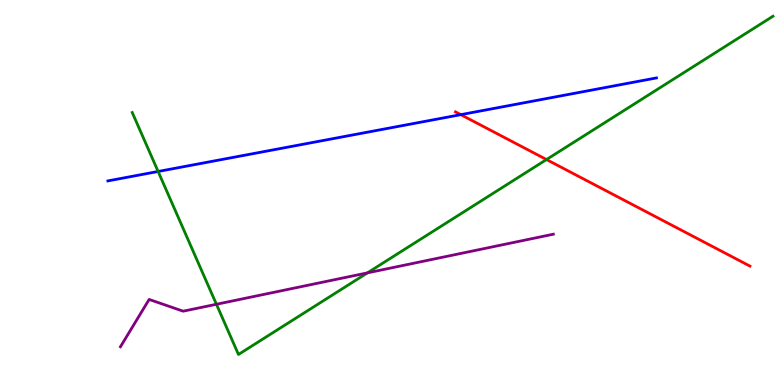[{'lines': ['blue', 'red'], 'intersections': [{'x': 5.95, 'y': 7.02}]}, {'lines': ['green', 'red'], 'intersections': [{'x': 7.05, 'y': 5.86}]}, {'lines': ['purple', 'red'], 'intersections': []}, {'lines': ['blue', 'green'], 'intersections': [{'x': 2.04, 'y': 5.55}]}, {'lines': ['blue', 'purple'], 'intersections': []}, {'lines': ['green', 'purple'], 'intersections': [{'x': 2.79, 'y': 2.1}, {'x': 4.74, 'y': 2.91}]}]